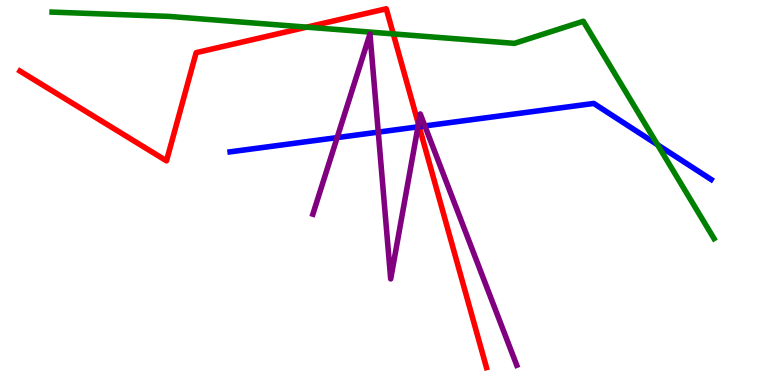[{'lines': ['blue', 'red'], 'intersections': [{'x': 5.41, 'y': 6.71}]}, {'lines': ['green', 'red'], 'intersections': [{'x': 3.96, 'y': 9.29}, {'x': 5.07, 'y': 9.12}]}, {'lines': ['purple', 'red'], 'intersections': [{'x': 5.4, 'y': 6.78}]}, {'lines': ['blue', 'green'], 'intersections': [{'x': 8.48, 'y': 6.24}]}, {'lines': ['blue', 'purple'], 'intersections': [{'x': 4.35, 'y': 6.43}, {'x': 4.88, 'y': 6.57}, {'x': 5.39, 'y': 6.71}, {'x': 5.48, 'y': 6.73}]}, {'lines': ['green', 'purple'], 'intersections': []}]